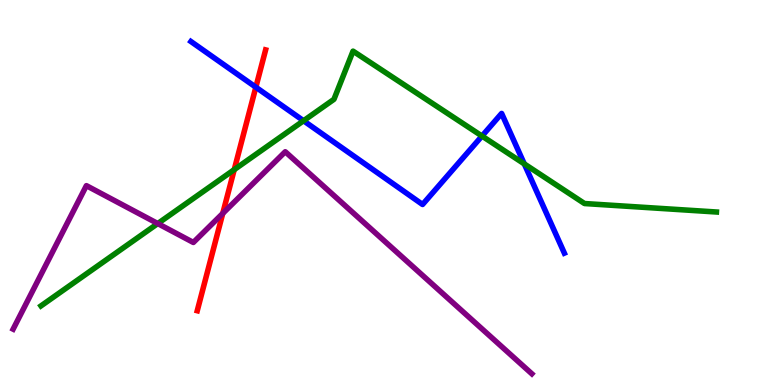[{'lines': ['blue', 'red'], 'intersections': [{'x': 3.3, 'y': 7.74}]}, {'lines': ['green', 'red'], 'intersections': [{'x': 3.02, 'y': 5.59}]}, {'lines': ['purple', 'red'], 'intersections': [{'x': 2.87, 'y': 4.46}]}, {'lines': ['blue', 'green'], 'intersections': [{'x': 3.92, 'y': 6.86}, {'x': 6.22, 'y': 6.47}, {'x': 6.76, 'y': 5.74}]}, {'lines': ['blue', 'purple'], 'intersections': []}, {'lines': ['green', 'purple'], 'intersections': [{'x': 2.04, 'y': 4.19}]}]